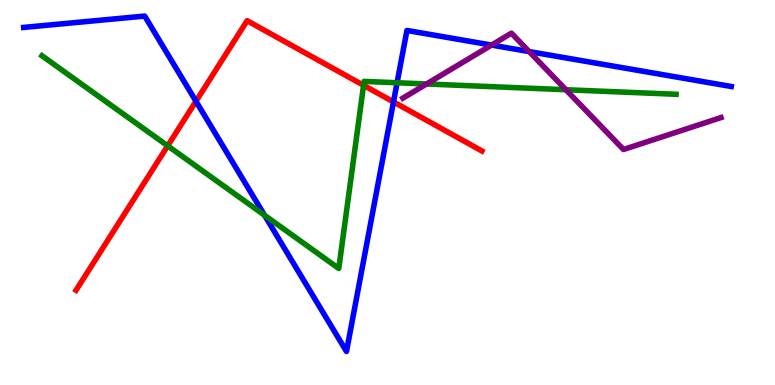[{'lines': ['blue', 'red'], 'intersections': [{'x': 2.53, 'y': 7.37}, {'x': 5.08, 'y': 7.35}]}, {'lines': ['green', 'red'], 'intersections': [{'x': 2.16, 'y': 6.21}, {'x': 4.69, 'y': 7.78}]}, {'lines': ['purple', 'red'], 'intersections': []}, {'lines': ['blue', 'green'], 'intersections': [{'x': 3.41, 'y': 4.41}, {'x': 5.12, 'y': 7.85}]}, {'lines': ['blue', 'purple'], 'intersections': [{'x': 6.34, 'y': 8.83}, {'x': 6.83, 'y': 8.66}]}, {'lines': ['green', 'purple'], 'intersections': [{'x': 5.5, 'y': 7.82}, {'x': 7.3, 'y': 7.67}]}]